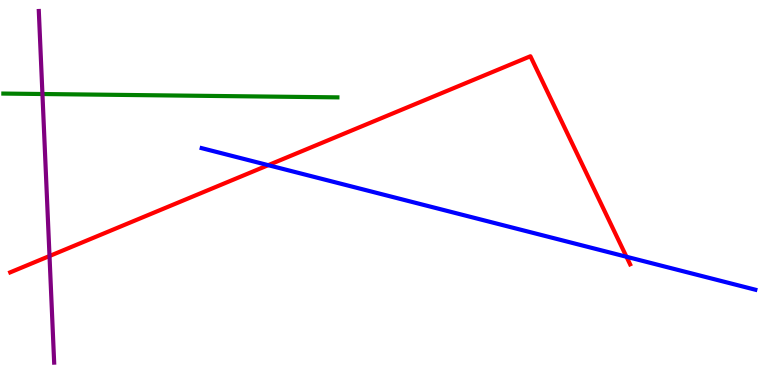[{'lines': ['blue', 'red'], 'intersections': [{'x': 3.46, 'y': 5.71}, {'x': 8.08, 'y': 3.33}]}, {'lines': ['green', 'red'], 'intersections': []}, {'lines': ['purple', 'red'], 'intersections': [{'x': 0.639, 'y': 3.35}]}, {'lines': ['blue', 'green'], 'intersections': []}, {'lines': ['blue', 'purple'], 'intersections': []}, {'lines': ['green', 'purple'], 'intersections': [{'x': 0.548, 'y': 7.56}]}]